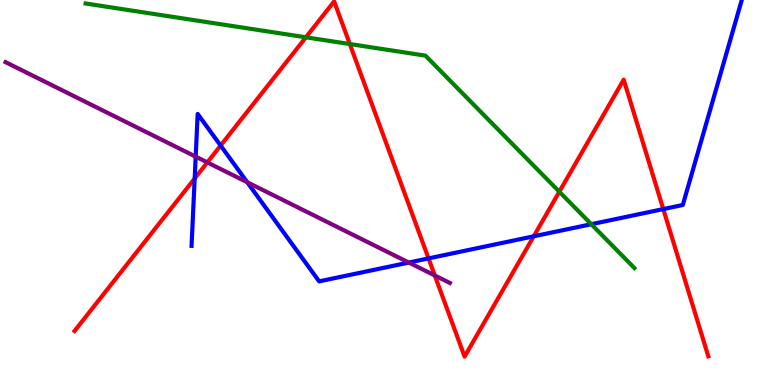[{'lines': ['blue', 'red'], 'intersections': [{'x': 2.51, 'y': 5.36}, {'x': 2.85, 'y': 6.22}, {'x': 5.53, 'y': 3.29}, {'x': 6.89, 'y': 3.86}, {'x': 8.56, 'y': 4.57}]}, {'lines': ['green', 'red'], 'intersections': [{'x': 3.95, 'y': 9.03}, {'x': 4.51, 'y': 8.86}, {'x': 7.22, 'y': 5.02}]}, {'lines': ['purple', 'red'], 'intersections': [{'x': 2.68, 'y': 5.78}, {'x': 5.61, 'y': 2.85}]}, {'lines': ['blue', 'green'], 'intersections': [{'x': 7.63, 'y': 4.18}]}, {'lines': ['blue', 'purple'], 'intersections': [{'x': 2.53, 'y': 5.93}, {'x': 3.19, 'y': 5.27}, {'x': 5.27, 'y': 3.18}]}, {'lines': ['green', 'purple'], 'intersections': []}]